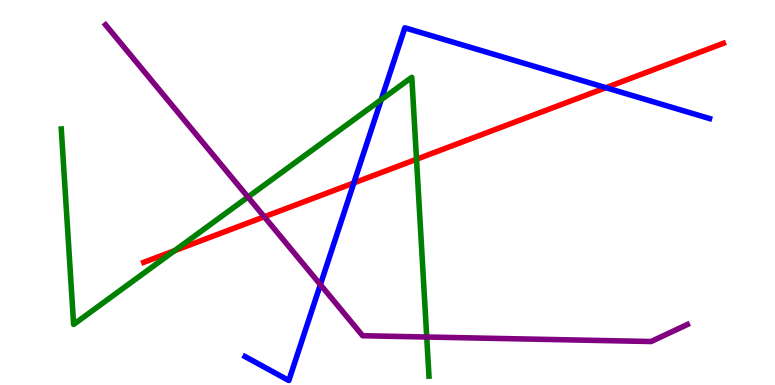[{'lines': ['blue', 'red'], 'intersections': [{'x': 4.57, 'y': 5.25}, {'x': 7.82, 'y': 7.72}]}, {'lines': ['green', 'red'], 'intersections': [{'x': 2.25, 'y': 3.49}, {'x': 5.37, 'y': 5.86}]}, {'lines': ['purple', 'red'], 'intersections': [{'x': 3.41, 'y': 4.37}]}, {'lines': ['blue', 'green'], 'intersections': [{'x': 4.92, 'y': 7.41}]}, {'lines': ['blue', 'purple'], 'intersections': [{'x': 4.13, 'y': 2.61}]}, {'lines': ['green', 'purple'], 'intersections': [{'x': 3.2, 'y': 4.88}, {'x': 5.51, 'y': 1.25}]}]